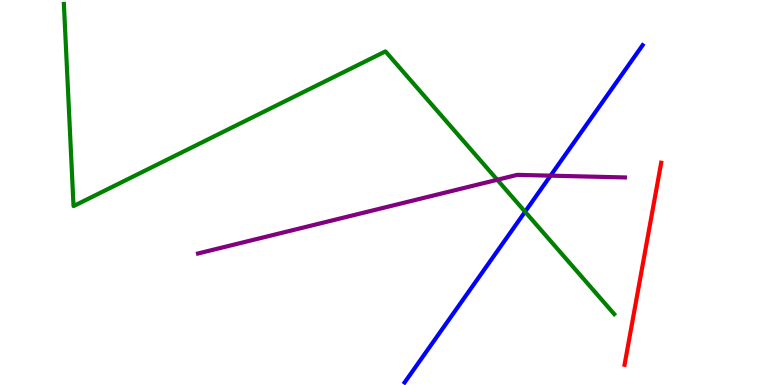[{'lines': ['blue', 'red'], 'intersections': []}, {'lines': ['green', 'red'], 'intersections': []}, {'lines': ['purple', 'red'], 'intersections': []}, {'lines': ['blue', 'green'], 'intersections': [{'x': 6.78, 'y': 4.5}]}, {'lines': ['blue', 'purple'], 'intersections': [{'x': 7.1, 'y': 5.44}]}, {'lines': ['green', 'purple'], 'intersections': [{'x': 6.42, 'y': 5.33}]}]